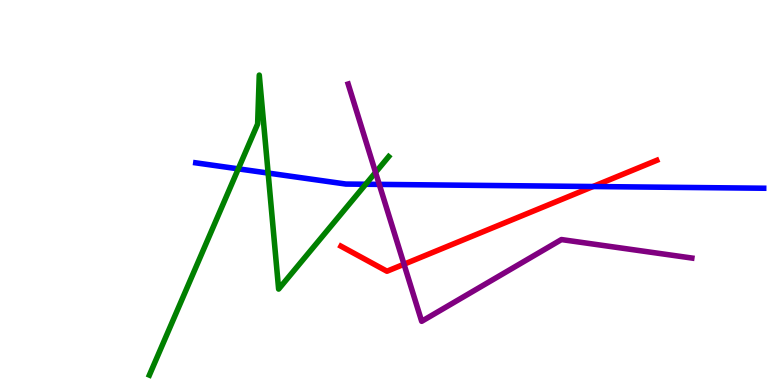[{'lines': ['blue', 'red'], 'intersections': [{'x': 7.65, 'y': 5.16}]}, {'lines': ['green', 'red'], 'intersections': []}, {'lines': ['purple', 'red'], 'intersections': [{'x': 5.21, 'y': 3.14}]}, {'lines': ['blue', 'green'], 'intersections': [{'x': 3.07, 'y': 5.61}, {'x': 3.46, 'y': 5.5}, {'x': 4.72, 'y': 5.21}]}, {'lines': ['blue', 'purple'], 'intersections': [{'x': 4.89, 'y': 5.21}]}, {'lines': ['green', 'purple'], 'intersections': [{'x': 4.85, 'y': 5.52}]}]